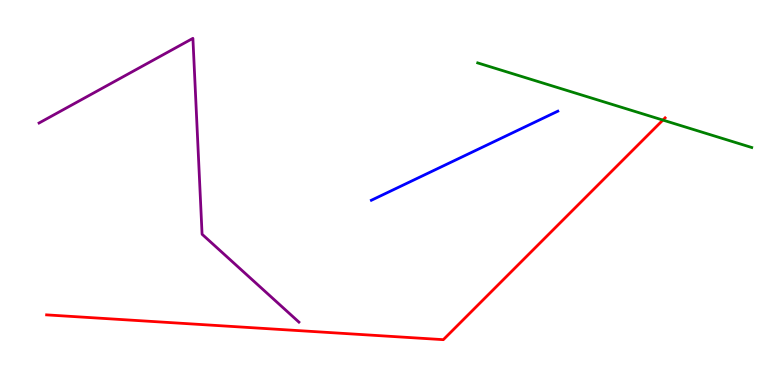[{'lines': ['blue', 'red'], 'intersections': []}, {'lines': ['green', 'red'], 'intersections': [{'x': 8.55, 'y': 6.88}]}, {'lines': ['purple', 'red'], 'intersections': []}, {'lines': ['blue', 'green'], 'intersections': []}, {'lines': ['blue', 'purple'], 'intersections': []}, {'lines': ['green', 'purple'], 'intersections': []}]